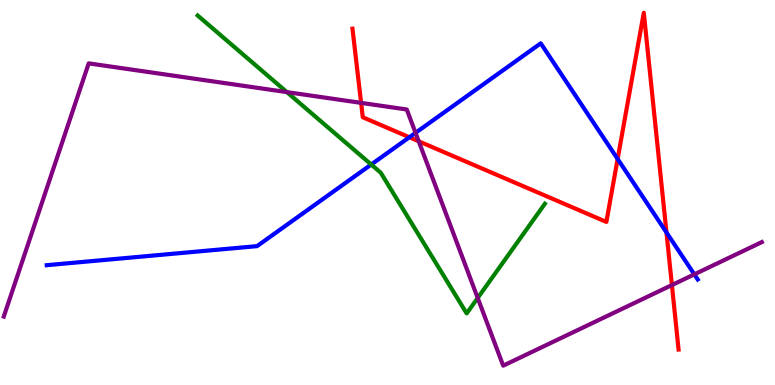[{'lines': ['blue', 'red'], 'intersections': [{'x': 5.28, 'y': 6.43}, {'x': 7.97, 'y': 5.87}, {'x': 8.6, 'y': 3.96}]}, {'lines': ['green', 'red'], 'intersections': []}, {'lines': ['purple', 'red'], 'intersections': [{'x': 4.66, 'y': 7.33}, {'x': 5.4, 'y': 6.33}, {'x': 8.67, 'y': 2.6}]}, {'lines': ['blue', 'green'], 'intersections': [{'x': 4.79, 'y': 5.73}]}, {'lines': ['blue', 'purple'], 'intersections': [{'x': 5.36, 'y': 6.55}, {'x': 8.96, 'y': 2.87}]}, {'lines': ['green', 'purple'], 'intersections': [{'x': 3.7, 'y': 7.61}, {'x': 6.16, 'y': 2.26}]}]